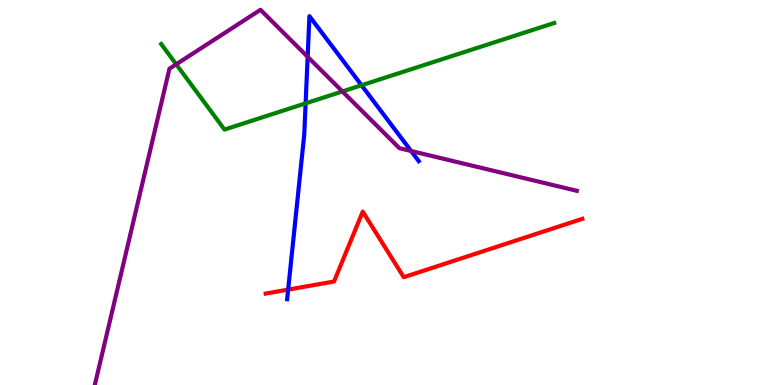[{'lines': ['blue', 'red'], 'intersections': [{'x': 3.72, 'y': 2.48}]}, {'lines': ['green', 'red'], 'intersections': []}, {'lines': ['purple', 'red'], 'intersections': []}, {'lines': ['blue', 'green'], 'intersections': [{'x': 3.94, 'y': 7.32}, {'x': 4.67, 'y': 7.79}]}, {'lines': ['blue', 'purple'], 'intersections': [{'x': 3.97, 'y': 8.52}, {'x': 5.3, 'y': 6.08}]}, {'lines': ['green', 'purple'], 'intersections': [{'x': 2.27, 'y': 8.33}, {'x': 4.42, 'y': 7.62}]}]